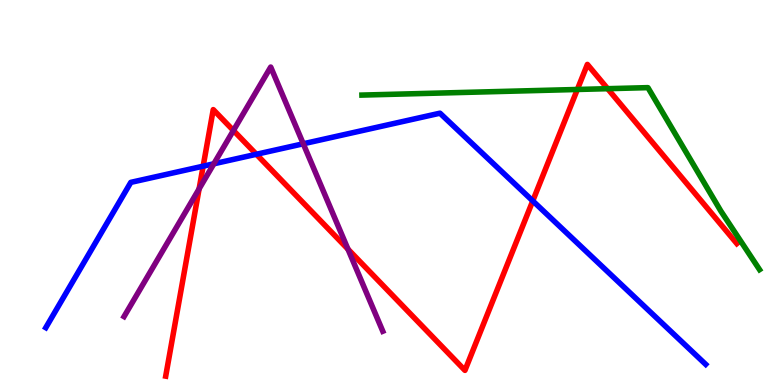[{'lines': ['blue', 'red'], 'intersections': [{'x': 2.62, 'y': 5.68}, {'x': 3.31, 'y': 5.99}, {'x': 6.87, 'y': 4.78}]}, {'lines': ['green', 'red'], 'intersections': [{'x': 7.45, 'y': 7.68}, {'x': 7.84, 'y': 7.7}]}, {'lines': ['purple', 'red'], 'intersections': [{'x': 2.57, 'y': 5.09}, {'x': 3.01, 'y': 6.61}, {'x': 4.49, 'y': 3.53}]}, {'lines': ['blue', 'green'], 'intersections': []}, {'lines': ['blue', 'purple'], 'intersections': [{'x': 2.76, 'y': 5.75}, {'x': 3.91, 'y': 6.27}]}, {'lines': ['green', 'purple'], 'intersections': []}]